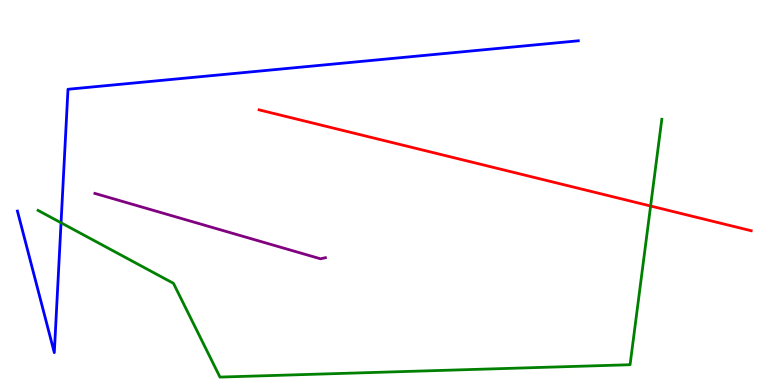[{'lines': ['blue', 'red'], 'intersections': []}, {'lines': ['green', 'red'], 'intersections': [{'x': 8.39, 'y': 4.65}]}, {'lines': ['purple', 'red'], 'intersections': []}, {'lines': ['blue', 'green'], 'intersections': [{'x': 0.788, 'y': 4.21}]}, {'lines': ['blue', 'purple'], 'intersections': []}, {'lines': ['green', 'purple'], 'intersections': []}]